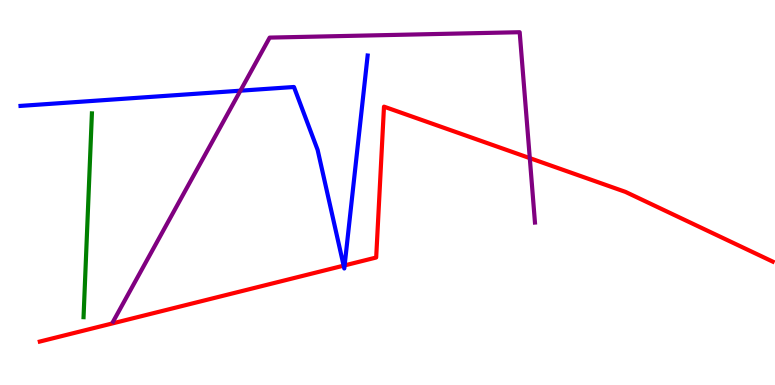[{'lines': ['blue', 'red'], 'intersections': [{'x': 4.43, 'y': 3.1}, {'x': 4.45, 'y': 3.11}]}, {'lines': ['green', 'red'], 'intersections': []}, {'lines': ['purple', 'red'], 'intersections': [{'x': 6.84, 'y': 5.89}]}, {'lines': ['blue', 'green'], 'intersections': []}, {'lines': ['blue', 'purple'], 'intersections': [{'x': 3.1, 'y': 7.64}]}, {'lines': ['green', 'purple'], 'intersections': []}]